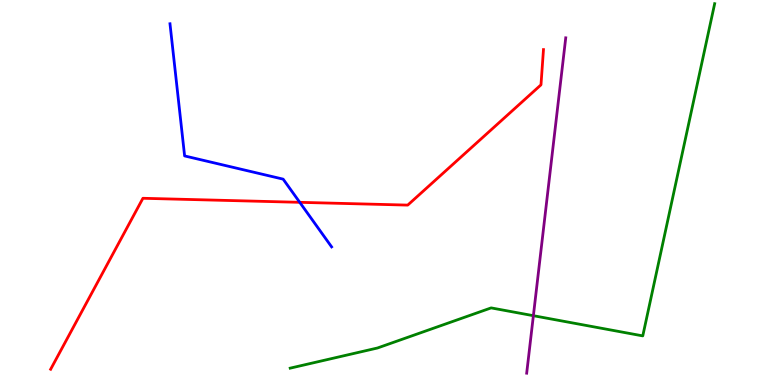[{'lines': ['blue', 'red'], 'intersections': [{'x': 3.87, 'y': 4.74}]}, {'lines': ['green', 'red'], 'intersections': []}, {'lines': ['purple', 'red'], 'intersections': []}, {'lines': ['blue', 'green'], 'intersections': []}, {'lines': ['blue', 'purple'], 'intersections': []}, {'lines': ['green', 'purple'], 'intersections': [{'x': 6.88, 'y': 1.8}]}]